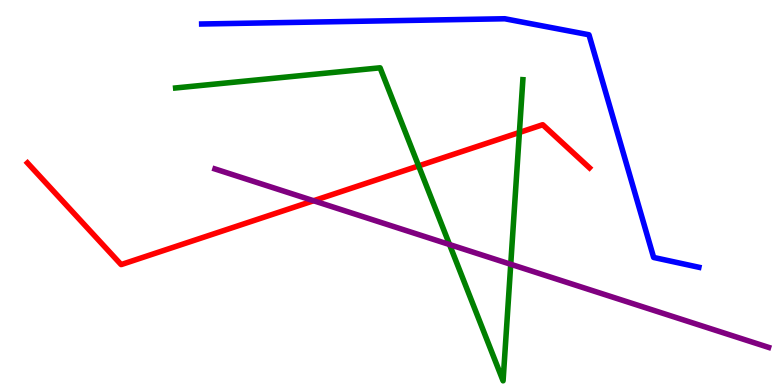[{'lines': ['blue', 'red'], 'intersections': []}, {'lines': ['green', 'red'], 'intersections': [{'x': 5.4, 'y': 5.69}, {'x': 6.7, 'y': 6.56}]}, {'lines': ['purple', 'red'], 'intersections': [{'x': 4.05, 'y': 4.79}]}, {'lines': ['blue', 'green'], 'intersections': []}, {'lines': ['blue', 'purple'], 'intersections': []}, {'lines': ['green', 'purple'], 'intersections': [{'x': 5.8, 'y': 3.65}, {'x': 6.59, 'y': 3.14}]}]